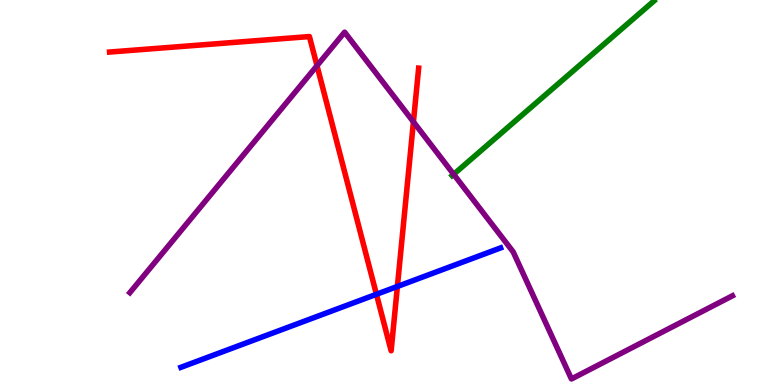[{'lines': ['blue', 'red'], 'intersections': [{'x': 4.86, 'y': 2.36}, {'x': 5.13, 'y': 2.56}]}, {'lines': ['green', 'red'], 'intersections': []}, {'lines': ['purple', 'red'], 'intersections': [{'x': 4.09, 'y': 8.29}, {'x': 5.33, 'y': 6.83}]}, {'lines': ['blue', 'green'], 'intersections': []}, {'lines': ['blue', 'purple'], 'intersections': []}, {'lines': ['green', 'purple'], 'intersections': [{'x': 5.85, 'y': 5.47}]}]